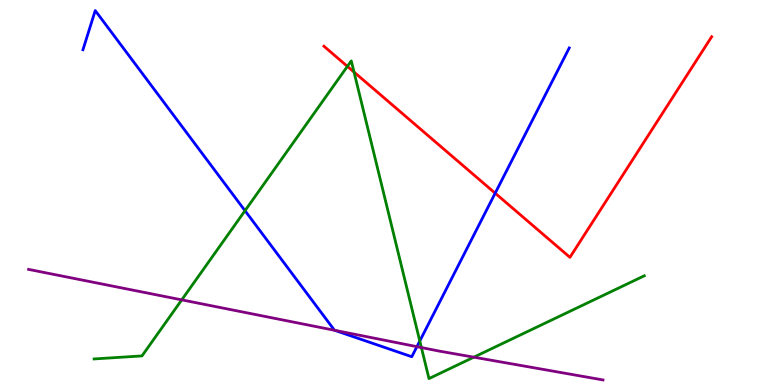[{'lines': ['blue', 'red'], 'intersections': [{'x': 6.39, 'y': 4.98}]}, {'lines': ['green', 'red'], 'intersections': [{'x': 4.48, 'y': 8.28}, {'x': 4.57, 'y': 8.13}]}, {'lines': ['purple', 'red'], 'intersections': []}, {'lines': ['blue', 'green'], 'intersections': [{'x': 3.16, 'y': 4.53}, {'x': 5.42, 'y': 1.14}]}, {'lines': ['blue', 'purple'], 'intersections': [{'x': 4.32, 'y': 1.42}, {'x': 5.38, 'y': 0.996}]}, {'lines': ['green', 'purple'], 'intersections': [{'x': 2.35, 'y': 2.21}, {'x': 5.44, 'y': 0.973}, {'x': 6.11, 'y': 0.723}]}]